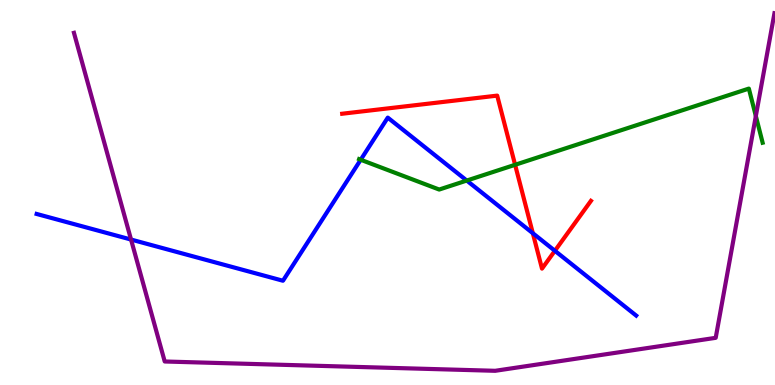[{'lines': ['blue', 'red'], 'intersections': [{'x': 6.88, 'y': 3.94}, {'x': 7.16, 'y': 3.49}]}, {'lines': ['green', 'red'], 'intersections': [{'x': 6.65, 'y': 5.72}]}, {'lines': ['purple', 'red'], 'intersections': []}, {'lines': ['blue', 'green'], 'intersections': [{'x': 4.65, 'y': 5.85}, {'x': 6.02, 'y': 5.31}]}, {'lines': ['blue', 'purple'], 'intersections': [{'x': 1.69, 'y': 3.78}]}, {'lines': ['green', 'purple'], 'intersections': [{'x': 9.75, 'y': 6.99}]}]